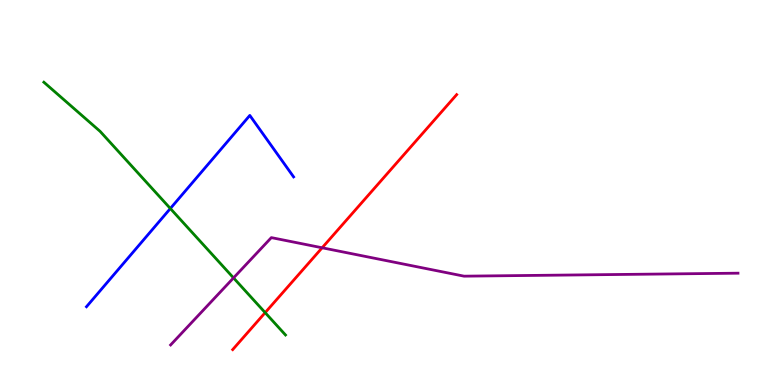[{'lines': ['blue', 'red'], 'intersections': []}, {'lines': ['green', 'red'], 'intersections': [{'x': 3.42, 'y': 1.88}]}, {'lines': ['purple', 'red'], 'intersections': [{'x': 4.16, 'y': 3.56}]}, {'lines': ['blue', 'green'], 'intersections': [{'x': 2.2, 'y': 4.58}]}, {'lines': ['blue', 'purple'], 'intersections': []}, {'lines': ['green', 'purple'], 'intersections': [{'x': 3.01, 'y': 2.78}]}]